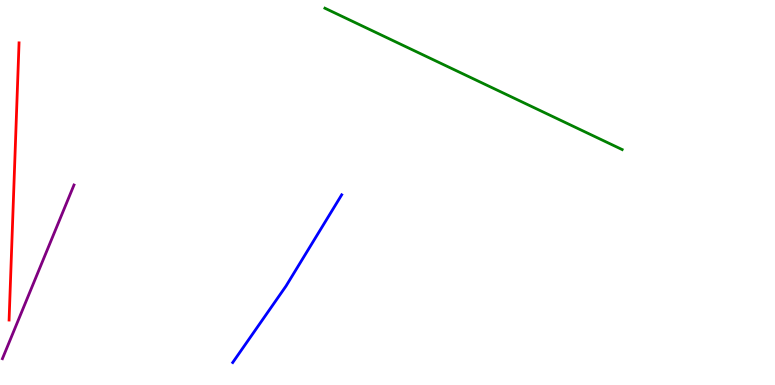[{'lines': ['blue', 'red'], 'intersections': []}, {'lines': ['green', 'red'], 'intersections': []}, {'lines': ['purple', 'red'], 'intersections': []}, {'lines': ['blue', 'green'], 'intersections': []}, {'lines': ['blue', 'purple'], 'intersections': []}, {'lines': ['green', 'purple'], 'intersections': []}]